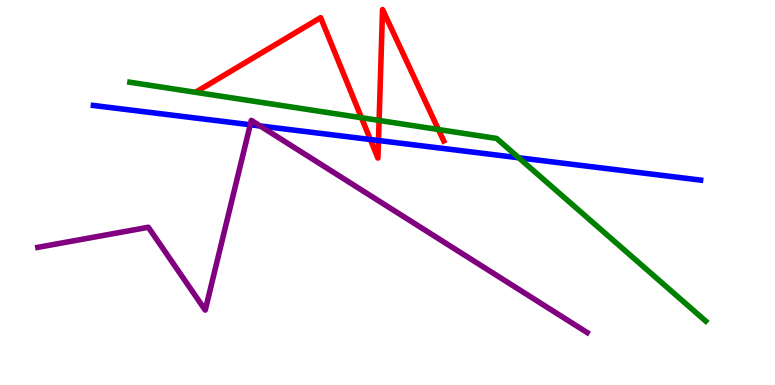[{'lines': ['blue', 'red'], 'intersections': [{'x': 4.78, 'y': 6.38}, {'x': 4.88, 'y': 6.35}]}, {'lines': ['green', 'red'], 'intersections': [{'x': 4.66, 'y': 6.94}, {'x': 4.89, 'y': 6.87}, {'x': 5.66, 'y': 6.64}]}, {'lines': ['purple', 'red'], 'intersections': []}, {'lines': ['blue', 'green'], 'intersections': [{'x': 6.69, 'y': 5.9}]}, {'lines': ['blue', 'purple'], 'intersections': [{'x': 3.23, 'y': 6.76}, {'x': 3.36, 'y': 6.73}]}, {'lines': ['green', 'purple'], 'intersections': []}]